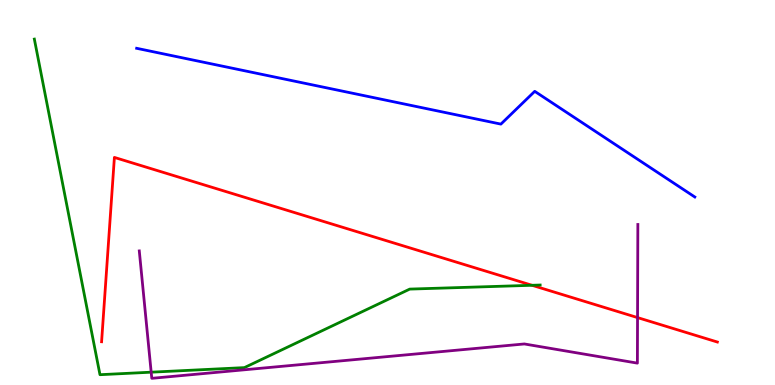[{'lines': ['blue', 'red'], 'intersections': []}, {'lines': ['green', 'red'], 'intersections': [{'x': 6.86, 'y': 2.59}]}, {'lines': ['purple', 'red'], 'intersections': [{'x': 8.23, 'y': 1.75}]}, {'lines': ['blue', 'green'], 'intersections': []}, {'lines': ['blue', 'purple'], 'intersections': []}, {'lines': ['green', 'purple'], 'intersections': [{'x': 1.95, 'y': 0.333}]}]